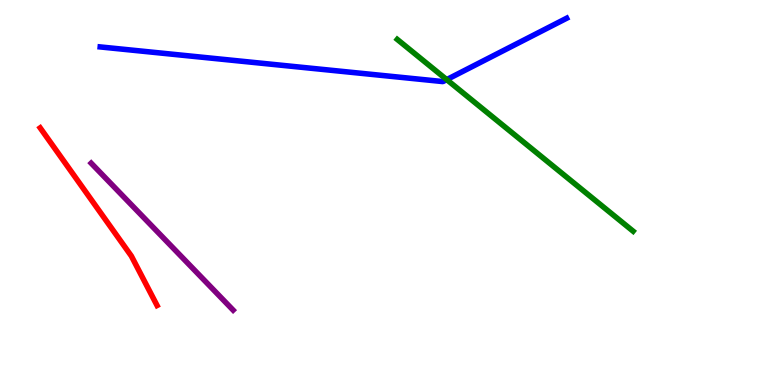[{'lines': ['blue', 'red'], 'intersections': []}, {'lines': ['green', 'red'], 'intersections': []}, {'lines': ['purple', 'red'], 'intersections': []}, {'lines': ['blue', 'green'], 'intersections': [{'x': 5.76, 'y': 7.93}]}, {'lines': ['blue', 'purple'], 'intersections': []}, {'lines': ['green', 'purple'], 'intersections': []}]